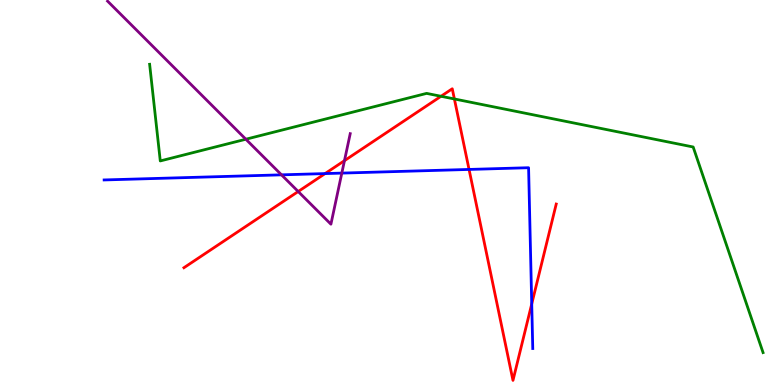[{'lines': ['blue', 'red'], 'intersections': [{'x': 4.19, 'y': 5.49}, {'x': 6.05, 'y': 5.6}, {'x': 6.86, 'y': 2.11}]}, {'lines': ['green', 'red'], 'intersections': [{'x': 5.69, 'y': 7.5}, {'x': 5.86, 'y': 7.43}]}, {'lines': ['purple', 'red'], 'intersections': [{'x': 3.85, 'y': 5.03}, {'x': 4.44, 'y': 5.83}]}, {'lines': ['blue', 'green'], 'intersections': []}, {'lines': ['blue', 'purple'], 'intersections': [{'x': 3.63, 'y': 5.46}, {'x': 4.41, 'y': 5.5}]}, {'lines': ['green', 'purple'], 'intersections': [{'x': 3.17, 'y': 6.38}]}]